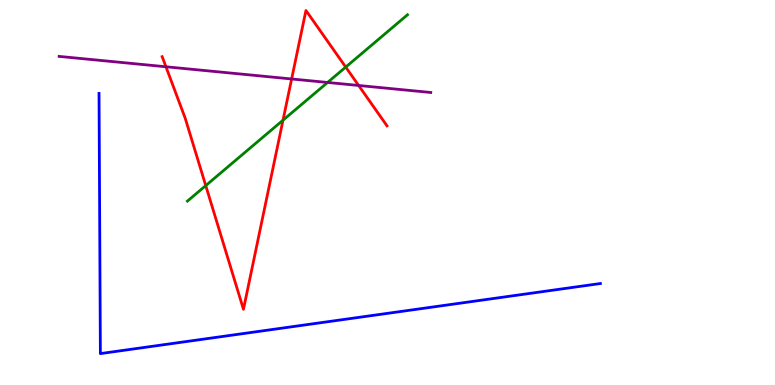[{'lines': ['blue', 'red'], 'intersections': []}, {'lines': ['green', 'red'], 'intersections': [{'x': 2.65, 'y': 5.18}, {'x': 3.65, 'y': 6.88}, {'x': 4.46, 'y': 8.26}]}, {'lines': ['purple', 'red'], 'intersections': [{'x': 2.14, 'y': 8.27}, {'x': 3.76, 'y': 7.95}, {'x': 4.63, 'y': 7.78}]}, {'lines': ['blue', 'green'], 'intersections': []}, {'lines': ['blue', 'purple'], 'intersections': []}, {'lines': ['green', 'purple'], 'intersections': [{'x': 4.23, 'y': 7.86}]}]